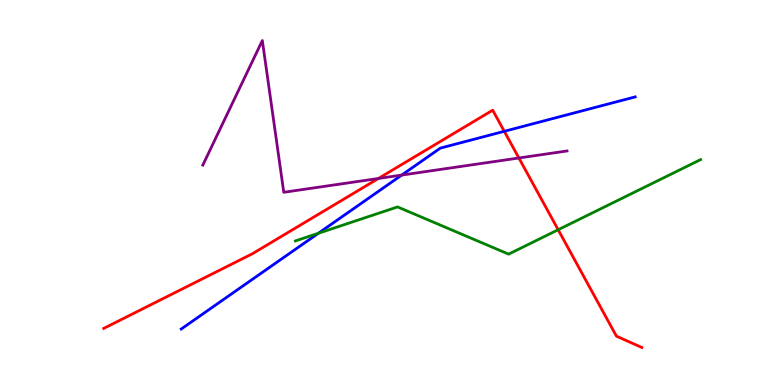[{'lines': ['blue', 'red'], 'intersections': [{'x': 6.51, 'y': 6.59}]}, {'lines': ['green', 'red'], 'intersections': [{'x': 7.2, 'y': 4.03}]}, {'lines': ['purple', 'red'], 'intersections': [{'x': 4.88, 'y': 5.36}, {'x': 6.7, 'y': 5.9}]}, {'lines': ['blue', 'green'], 'intersections': [{'x': 4.11, 'y': 3.94}]}, {'lines': ['blue', 'purple'], 'intersections': [{'x': 5.18, 'y': 5.45}]}, {'lines': ['green', 'purple'], 'intersections': []}]